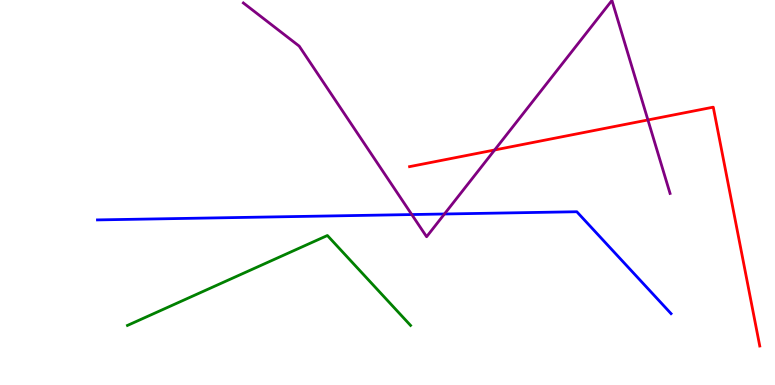[{'lines': ['blue', 'red'], 'intersections': []}, {'lines': ['green', 'red'], 'intersections': []}, {'lines': ['purple', 'red'], 'intersections': [{'x': 6.38, 'y': 6.1}, {'x': 8.36, 'y': 6.88}]}, {'lines': ['blue', 'green'], 'intersections': []}, {'lines': ['blue', 'purple'], 'intersections': [{'x': 5.31, 'y': 4.43}, {'x': 5.73, 'y': 4.44}]}, {'lines': ['green', 'purple'], 'intersections': []}]